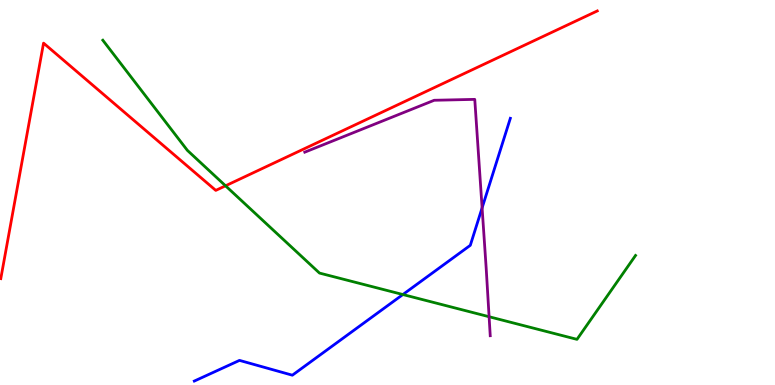[{'lines': ['blue', 'red'], 'intersections': []}, {'lines': ['green', 'red'], 'intersections': [{'x': 2.91, 'y': 5.17}]}, {'lines': ['purple', 'red'], 'intersections': []}, {'lines': ['blue', 'green'], 'intersections': [{'x': 5.2, 'y': 2.35}]}, {'lines': ['blue', 'purple'], 'intersections': [{'x': 6.22, 'y': 4.6}]}, {'lines': ['green', 'purple'], 'intersections': [{'x': 6.31, 'y': 1.77}]}]